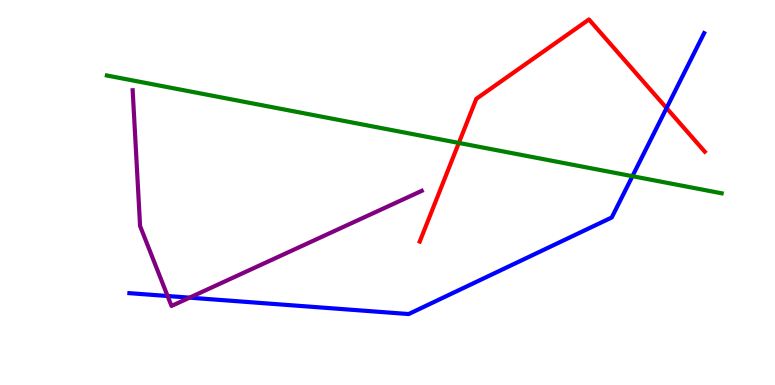[{'lines': ['blue', 'red'], 'intersections': [{'x': 8.6, 'y': 7.19}]}, {'lines': ['green', 'red'], 'intersections': [{'x': 5.92, 'y': 6.29}]}, {'lines': ['purple', 'red'], 'intersections': []}, {'lines': ['blue', 'green'], 'intersections': [{'x': 8.16, 'y': 5.42}]}, {'lines': ['blue', 'purple'], 'intersections': [{'x': 2.16, 'y': 2.31}, {'x': 2.45, 'y': 2.27}]}, {'lines': ['green', 'purple'], 'intersections': []}]